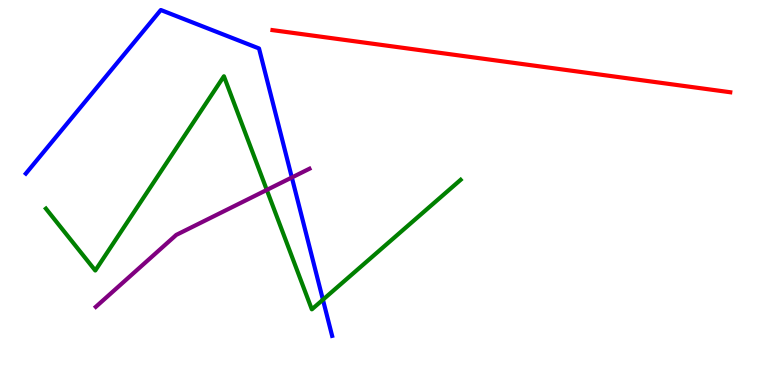[{'lines': ['blue', 'red'], 'intersections': []}, {'lines': ['green', 'red'], 'intersections': []}, {'lines': ['purple', 'red'], 'intersections': []}, {'lines': ['blue', 'green'], 'intersections': [{'x': 4.17, 'y': 2.22}]}, {'lines': ['blue', 'purple'], 'intersections': [{'x': 3.77, 'y': 5.39}]}, {'lines': ['green', 'purple'], 'intersections': [{'x': 3.44, 'y': 5.07}]}]